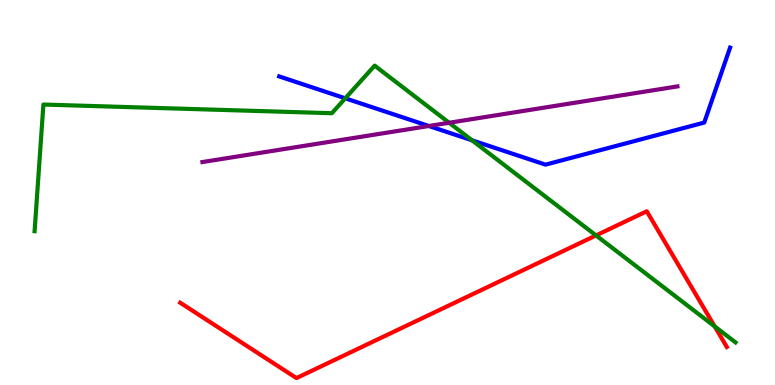[{'lines': ['blue', 'red'], 'intersections': []}, {'lines': ['green', 'red'], 'intersections': [{'x': 7.69, 'y': 3.89}, {'x': 9.22, 'y': 1.52}]}, {'lines': ['purple', 'red'], 'intersections': []}, {'lines': ['blue', 'green'], 'intersections': [{'x': 4.46, 'y': 7.45}, {'x': 6.09, 'y': 6.36}]}, {'lines': ['blue', 'purple'], 'intersections': [{'x': 5.53, 'y': 6.73}]}, {'lines': ['green', 'purple'], 'intersections': [{'x': 5.8, 'y': 6.81}]}]